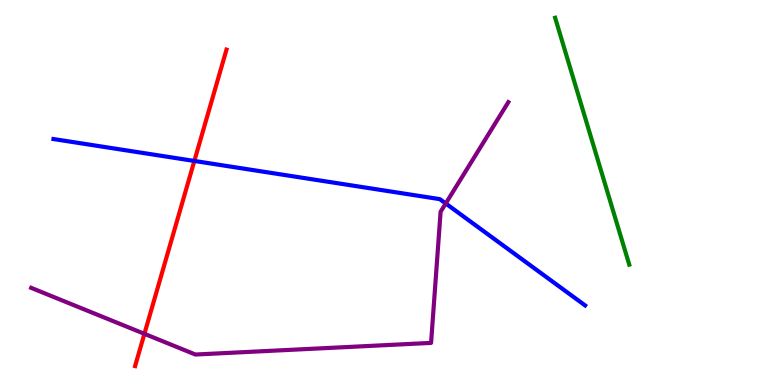[{'lines': ['blue', 'red'], 'intersections': [{'x': 2.51, 'y': 5.82}]}, {'lines': ['green', 'red'], 'intersections': []}, {'lines': ['purple', 'red'], 'intersections': [{'x': 1.86, 'y': 1.33}]}, {'lines': ['blue', 'green'], 'intersections': []}, {'lines': ['blue', 'purple'], 'intersections': [{'x': 5.75, 'y': 4.72}]}, {'lines': ['green', 'purple'], 'intersections': []}]